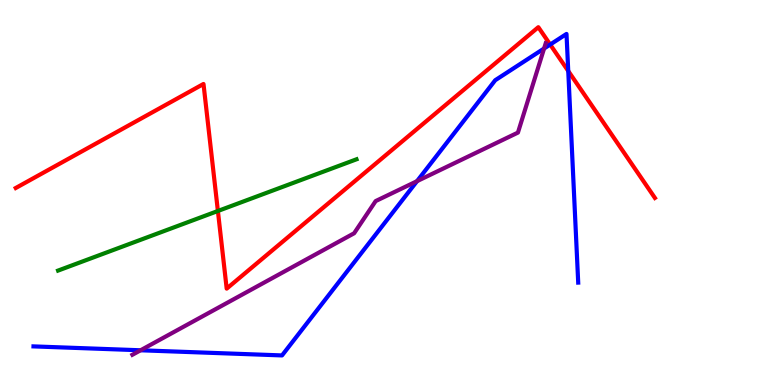[{'lines': ['blue', 'red'], 'intersections': [{'x': 7.1, 'y': 8.84}, {'x': 7.33, 'y': 8.16}]}, {'lines': ['green', 'red'], 'intersections': [{'x': 2.81, 'y': 4.52}]}, {'lines': ['purple', 'red'], 'intersections': []}, {'lines': ['blue', 'green'], 'intersections': []}, {'lines': ['blue', 'purple'], 'intersections': [{'x': 1.81, 'y': 0.902}, {'x': 5.38, 'y': 5.29}, {'x': 7.02, 'y': 8.74}]}, {'lines': ['green', 'purple'], 'intersections': []}]